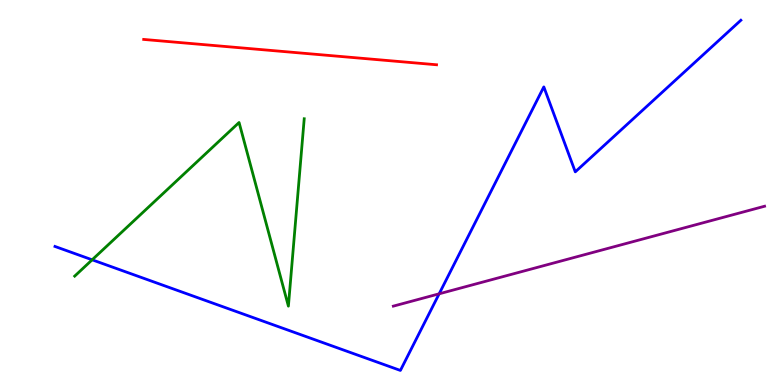[{'lines': ['blue', 'red'], 'intersections': []}, {'lines': ['green', 'red'], 'intersections': []}, {'lines': ['purple', 'red'], 'intersections': []}, {'lines': ['blue', 'green'], 'intersections': [{'x': 1.19, 'y': 3.25}]}, {'lines': ['blue', 'purple'], 'intersections': [{'x': 5.67, 'y': 2.37}]}, {'lines': ['green', 'purple'], 'intersections': []}]